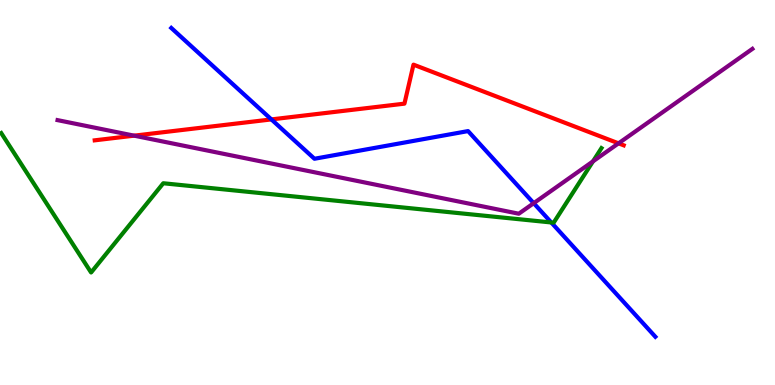[{'lines': ['blue', 'red'], 'intersections': [{'x': 3.5, 'y': 6.9}]}, {'lines': ['green', 'red'], 'intersections': []}, {'lines': ['purple', 'red'], 'intersections': [{'x': 1.73, 'y': 6.48}, {'x': 7.98, 'y': 6.28}]}, {'lines': ['blue', 'green'], 'intersections': [{'x': 7.11, 'y': 4.22}]}, {'lines': ['blue', 'purple'], 'intersections': [{'x': 6.89, 'y': 4.72}]}, {'lines': ['green', 'purple'], 'intersections': [{'x': 7.65, 'y': 5.81}]}]